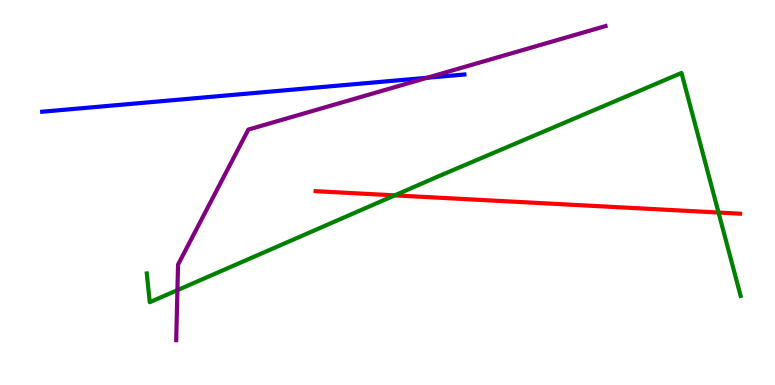[{'lines': ['blue', 'red'], 'intersections': []}, {'lines': ['green', 'red'], 'intersections': [{'x': 5.09, 'y': 4.93}, {'x': 9.27, 'y': 4.48}]}, {'lines': ['purple', 'red'], 'intersections': []}, {'lines': ['blue', 'green'], 'intersections': []}, {'lines': ['blue', 'purple'], 'intersections': [{'x': 5.51, 'y': 7.98}]}, {'lines': ['green', 'purple'], 'intersections': [{'x': 2.29, 'y': 2.46}]}]